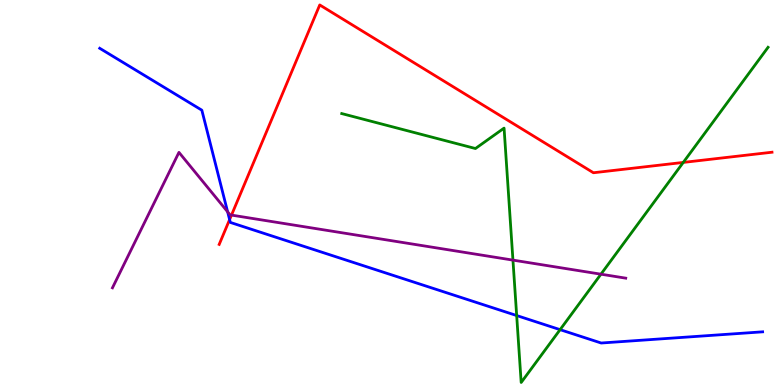[{'lines': ['blue', 'red'], 'intersections': [{'x': 2.96, 'y': 4.3}]}, {'lines': ['green', 'red'], 'intersections': [{'x': 8.82, 'y': 5.78}]}, {'lines': ['purple', 'red'], 'intersections': [{'x': 2.99, 'y': 4.41}]}, {'lines': ['blue', 'green'], 'intersections': [{'x': 6.67, 'y': 1.8}, {'x': 7.23, 'y': 1.44}]}, {'lines': ['blue', 'purple'], 'intersections': [{'x': 2.94, 'y': 4.5}]}, {'lines': ['green', 'purple'], 'intersections': [{'x': 6.62, 'y': 3.24}, {'x': 7.75, 'y': 2.88}]}]